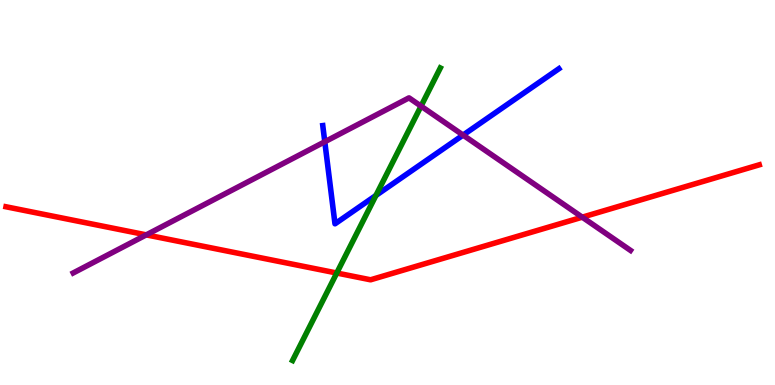[{'lines': ['blue', 'red'], 'intersections': []}, {'lines': ['green', 'red'], 'intersections': [{'x': 4.35, 'y': 2.91}]}, {'lines': ['purple', 'red'], 'intersections': [{'x': 1.89, 'y': 3.9}, {'x': 7.51, 'y': 4.36}]}, {'lines': ['blue', 'green'], 'intersections': [{'x': 4.85, 'y': 4.92}]}, {'lines': ['blue', 'purple'], 'intersections': [{'x': 4.19, 'y': 6.32}, {'x': 5.98, 'y': 6.49}]}, {'lines': ['green', 'purple'], 'intersections': [{'x': 5.43, 'y': 7.24}]}]